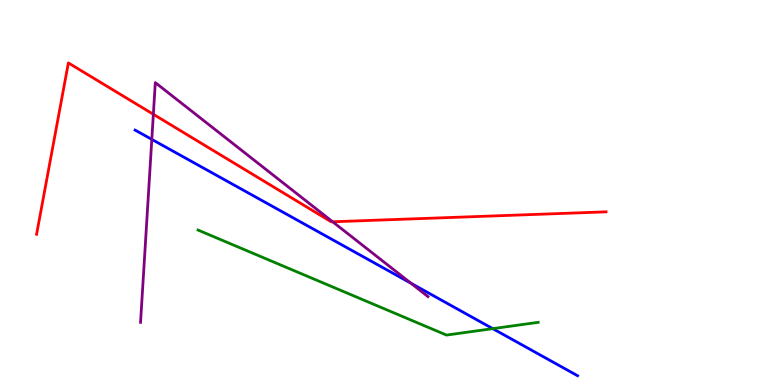[{'lines': ['blue', 'red'], 'intersections': []}, {'lines': ['green', 'red'], 'intersections': []}, {'lines': ['purple', 'red'], 'intersections': [{'x': 1.98, 'y': 7.03}, {'x': 4.29, 'y': 4.24}]}, {'lines': ['blue', 'green'], 'intersections': [{'x': 6.36, 'y': 1.46}]}, {'lines': ['blue', 'purple'], 'intersections': [{'x': 1.96, 'y': 6.38}, {'x': 5.3, 'y': 2.64}]}, {'lines': ['green', 'purple'], 'intersections': []}]